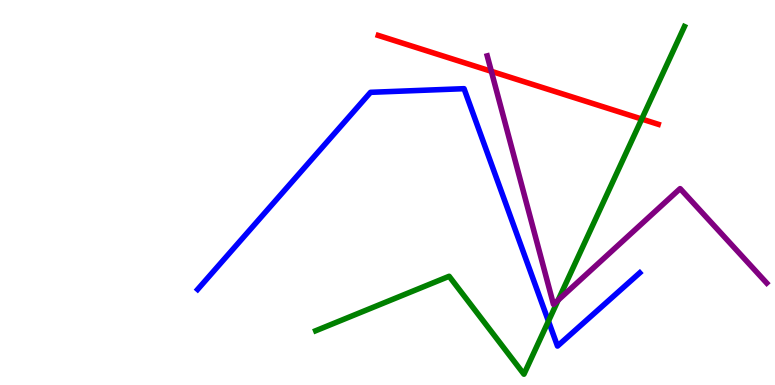[{'lines': ['blue', 'red'], 'intersections': []}, {'lines': ['green', 'red'], 'intersections': [{'x': 8.28, 'y': 6.91}]}, {'lines': ['purple', 'red'], 'intersections': [{'x': 6.34, 'y': 8.15}]}, {'lines': ['blue', 'green'], 'intersections': [{'x': 7.08, 'y': 1.66}]}, {'lines': ['blue', 'purple'], 'intersections': []}, {'lines': ['green', 'purple'], 'intersections': [{'x': 7.2, 'y': 2.2}]}]